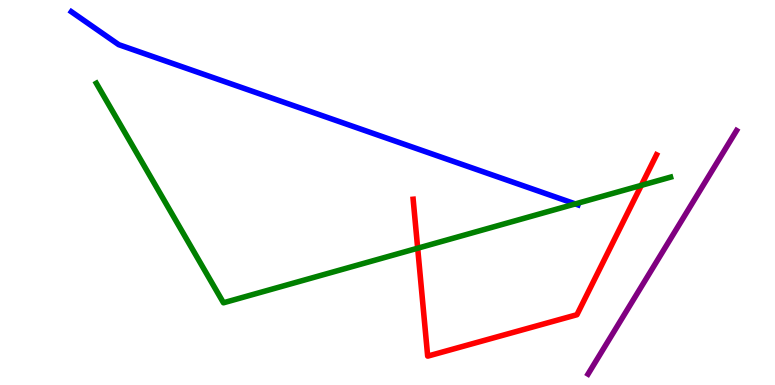[{'lines': ['blue', 'red'], 'intersections': []}, {'lines': ['green', 'red'], 'intersections': [{'x': 5.39, 'y': 3.55}, {'x': 8.27, 'y': 5.19}]}, {'lines': ['purple', 'red'], 'intersections': []}, {'lines': ['blue', 'green'], 'intersections': [{'x': 7.42, 'y': 4.7}]}, {'lines': ['blue', 'purple'], 'intersections': []}, {'lines': ['green', 'purple'], 'intersections': []}]